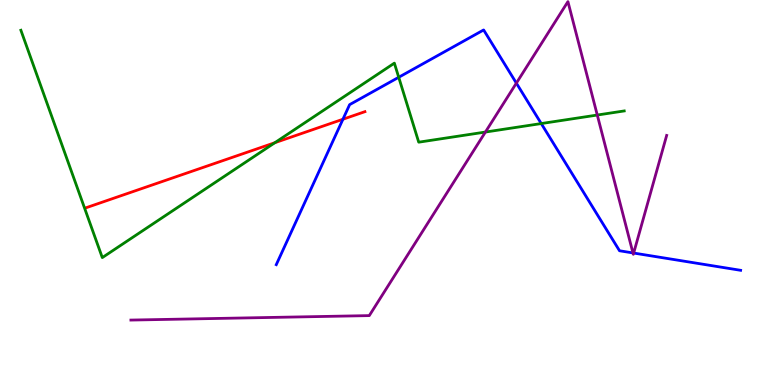[{'lines': ['blue', 'red'], 'intersections': [{'x': 4.42, 'y': 6.9}]}, {'lines': ['green', 'red'], 'intersections': [{'x': 3.55, 'y': 6.29}]}, {'lines': ['purple', 'red'], 'intersections': []}, {'lines': ['blue', 'green'], 'intersections': [{'x': 5.14, 'y': 7.99}, {'x': 6.98, 'y': 6.79}]}, {'lines': ['blue', 'purple'], 'intersections': [{'x': 6.66, 'y': 7.84}, {'x': 8.17, 'y': 3.43}, {'x': 8.18, 'y': 3.43}]}, {'lines': ['green', 'purple'], 'intersections': [{'x': 6.26, 'y': 6.57}, {'x': 7.71, 'y': 7.01}]}]